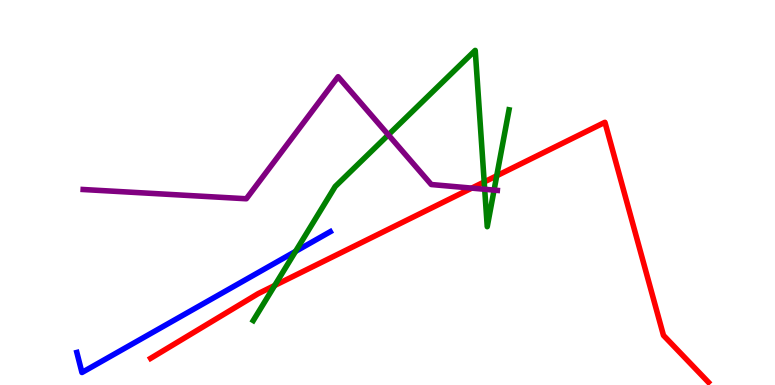[{'lines': ['blue', 'red'], 'intersections': []}, {'lines': ['green', 'red'], 'intersections': [{'x': 3.54, 'y': 2.59}, {'x': 6.25, 'y': 5.27}, {'x': 6.41, 'y': 5.43}]}, {'lines': ['purple', 'red'], 'intersections': [{'x': 6.09, 'y': 5.11}]}, {'lines': ['blue', 'green'], 'intersections': [{'x': 3.81, 'y': 3.47}]}, {'lines': ['blue', 'purple'], 'intersections': []}, {'lines': ['green', 'purple'], 'intersections': [{'x': 5.01, 'y': 6.5}, {'x': 6.25, 'y': 5.08}, {'x': 6.38, 'y': 5.06}]}]